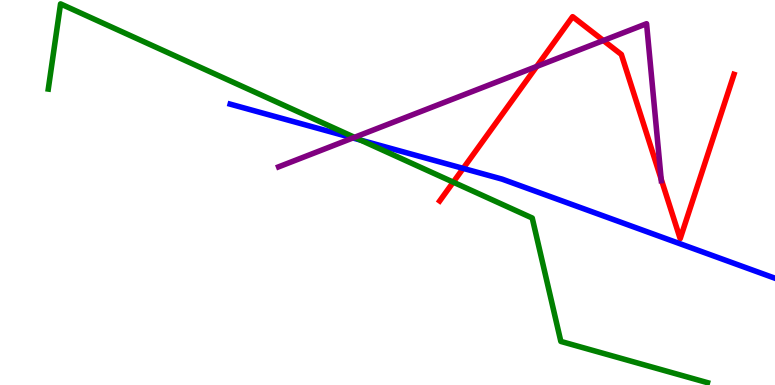[{'lines': ['blue', 'red'], 'intersections': [{'x': 5.98, 'y': 5.63}]}, {'lines': ['green', 'red'], 'intersections': [{'x': 5.85, 'y': 5.27}]}, {'lines': ['purple', 'red'], 'intersections': [{'x': 6.93, 'y': 8.27}, {'x': 7.79, 'y': 8.95}, {'x': 8.53, 'y': 5.35}]}, {'lines': ['blue', 'green'], 'intersections': [{'x': 4.65, 'y': 6.36}]}, {'lines': ['blue', 'purple'], 'intersections': [{'x': 4.55, 'y': 6.42}]}, {'lines': ['green', 'purple'], 'intersections': [{'x': 4.57, 'y': 6.43}]}]